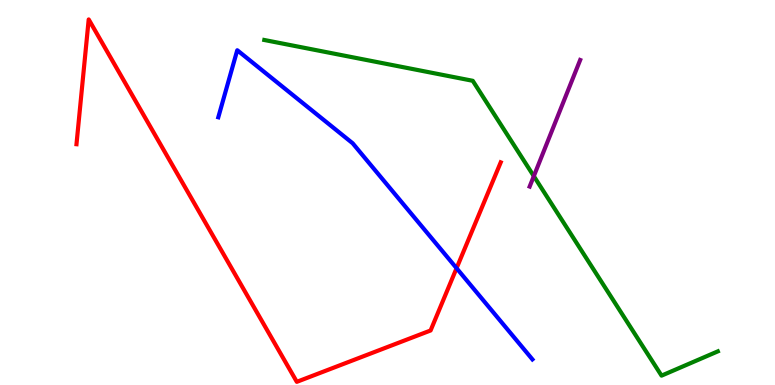[{'lines': ['blue', 'red'], 'intersections': [{'x': 5.89, 'y': 3.03}]}, {'lines': ['green', 'red'], 'intersections': []}, {'lines': ['purple', 'red'], 'intersections': []}, {'lines': ['blue', 'green'], 'intersections': []}, {'lines': ['blue', 'purple'], 'intersections': []}, {'lines': ['green', 'purple'], 'intersections': [{'x': 6.89, 'y': 5.42}]}]